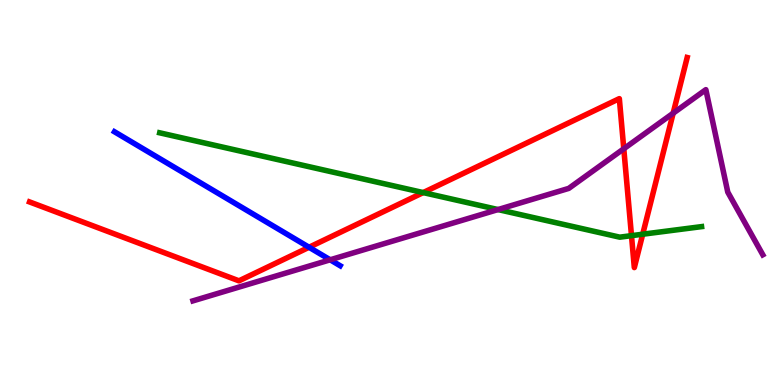[{'lines': ['blue', 'red'], 'intersections': [{'x': 3.99, 'y': 3.58}]}, {'lines': ['green', 'red'], 'intersections': [{'x': 5.46, 'y': 5.0}, {'x': 8.15, 'y': 3.88}, {'x': 8.29, 'y': 3.92}]}, {'lines': ['purple', 'red'], 'intersections': [{'x': 8.05, 'y': 6.14}, {'x': 8.69, 'y': 7.06}]}, {'lines': ['blue', 'green'], 'intersections': []}, {'lines': ['blue', 'purple'], 'intersections': [{'x': 4.26, 'y': 3.25}]}, {'lines': ['green', 'purple'], 'intersections': [{'x': 6.43, 'y': 4.56}]}]